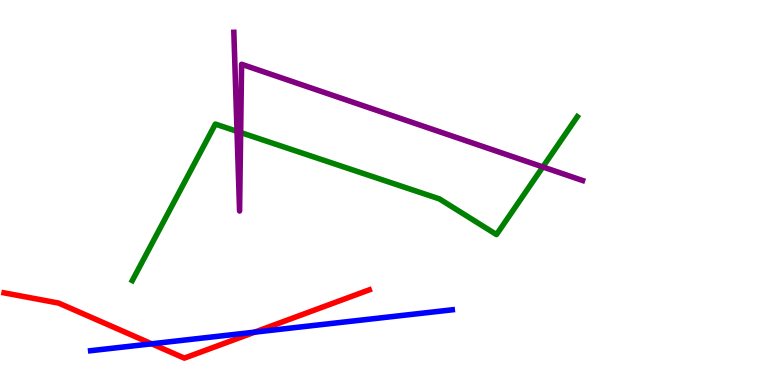[{'lines': ['blue', 'red'], 'intersections': [{'x': 1.96, 'y': 1.07}, {'x': 3.29, 'y': 1.37}]}, {'lines': ['green', 'red'], 'intersections': []}, {'lines': ['purple', 'red'], 'intersections': []}, {'lines': ['blue', 'green'], 'intersections': []}, {'lines': ['blue', 'purple'], 'intersections': []}, {'lines': ['green', 'purple'], 'intersections': [{'x': 3.06, 'y': 6.59}, {'x': 3.11, 'y': 6.56}, {'x': 7.0, 'y': 5.66}]}]